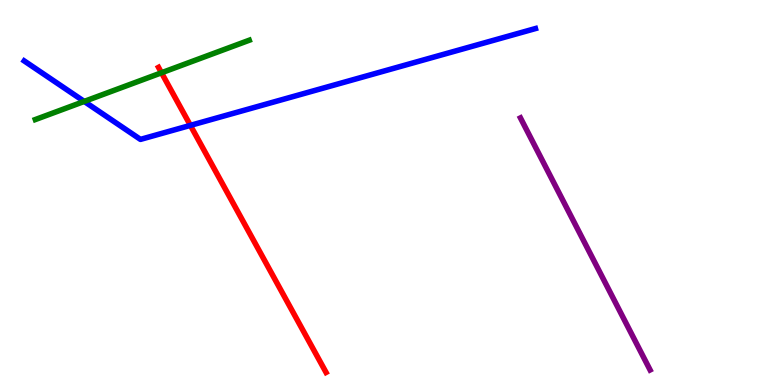[{'lines': ['blue', 'red'], 'intersections': [{'x': 2.46, 'y': 6.74}]}, {'lines': ['green', 'red'], 'intersections': [{'x': 2.08, 'y': 8.11}]}, {'lines': ['purple', 'red'], 'intersections': []}, {'lines': ['blue', 'green'], 'intersections': [{'x': 1.09, 'y': 7.37}]}, {'lines': ['blue', 'purple'], 'intersections': []}, {'lines': ['green', 'purple'], 'intersections': []}]